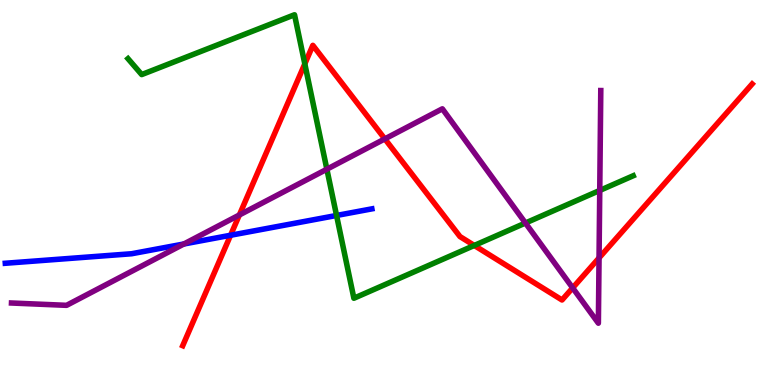[{'lines': ['blue', 'red'], 'intersections': [{'x': 2.98, 'y': 3.89}]}, {'lines': ['green', 'red'], 'intersections': [{'x': 3.93, 'y': 8.34}, {'x': 6.12, 'y': 3.62}]}, {'lines': ['purple', 'red'], 'intersections': [{'x': 3.09, 'y': 4.42}, {'x': 4.97, 'y': 6.39}, {'x': 7.39, 'y': 2.52}, {'x': 7.73, 'y': 3.3}]}, {'lines': ['blue', 'green'], 'intersections': [{'x': 4.34, 'y': 4.4}]}, {'lines': ['blue', 'purple'], 'intersections': [{'x': 2.37, 'y': 3.66}]}, {'lines': ['green', 'purple'], 'intersections': [{'x': 4.22, 'y': 5.6}, {'x': 6.78, 'y': 4.21}, {'x': 7.74, 'y': 5.05}]}]